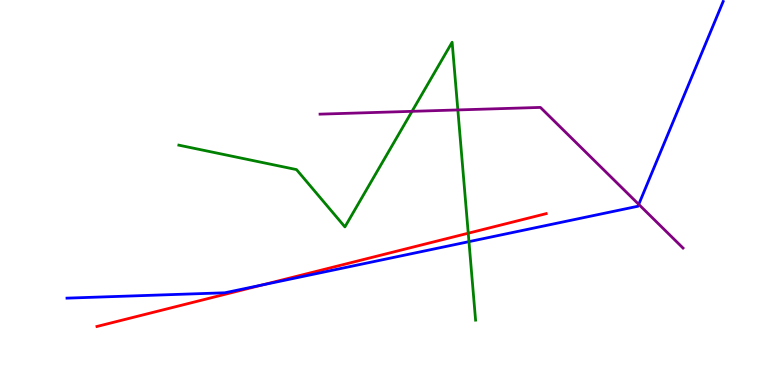[{'lines': ['blue', 'red'], 'intersections': [{'x': 3.38, 'y': 2.6}]}, {'lines': ['green', 'red'], 'intersections': [{'x': 6.04, 'y': 3.94}]}, {'lines': ['purple', 'red'], 'intersections': []}, {'lines': ['blue', 'green'], 'intersections': [{'x': 6.05, 'y': 3.72}]}, {'lines': ['blue', 'purple'], 'intersections': [{'x': 8.24, 'y': 4.69}]}, {'lines': ['green', 'purple'], 'intersections': [{'x': 5.32, 'y': 7.11}, {'x': 5.91, 'y': 7.14}]}]